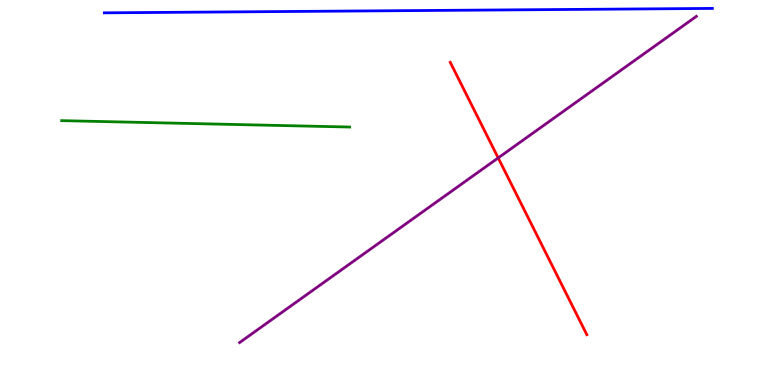[{'lines': ['blue', 'red'], 'intersections': []}, {'lines': ['green', 'red'], 'intersections': []}, {'lines': ['purple', 'red'], 'intersections': [{'x': 6.43, 'y': 5.9}]}, {'lines': ['blue', 'green'], 'intersections': []}, {'lines': ['blue', 'purple'], 'intersections': []}, {'lines': ['green', 'purple'], 'intersections': []}]